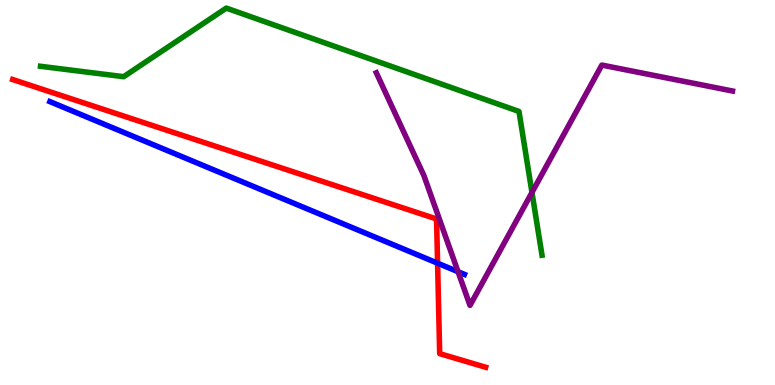[{'lines': ['blue', 'red'], 'intersections': [{'x': 5.65, 'y': 3.16}]}, {'lines': ['green', 'red'], 'intersections': []}, {'lines': ['purple', 'red'], 'intersections': []}, {'lines': ['blue', 'green'], 'intersections': []}, {'lines': ['blue', 'purple'], 'intersections': [{'x': 5.91, 'y': 2.94}]}, {'lines': ['green', 'purple'], 'intersections': [{'x': 6.86, 'y': 5.0}]}]